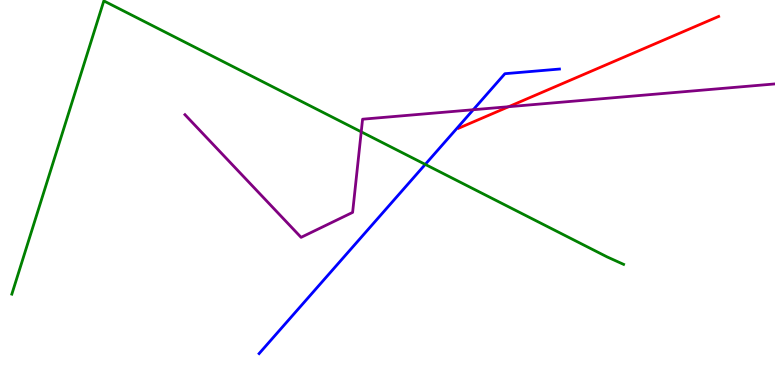[{'lines': ['blue', 'red'], 'intersections': []}, {'lines': ['green', 'red'], 'intersections': []}, {'lines': ['purple', 'red'], 'intersections': [{'x': 6.56, 'y': 7.23}]}, {'lines': ['blue', 'green'], 'intersections': [{'x': 5.49, 'y': 5.73}]}, {'lines': ['blue', 'purple'], 'intersections': [{'x': 6.11, 'y': 7.15}]}, {'lines': ['green', 'purple'], 'intersections': [{'x': 4.66, 'y': 6.58}]}]